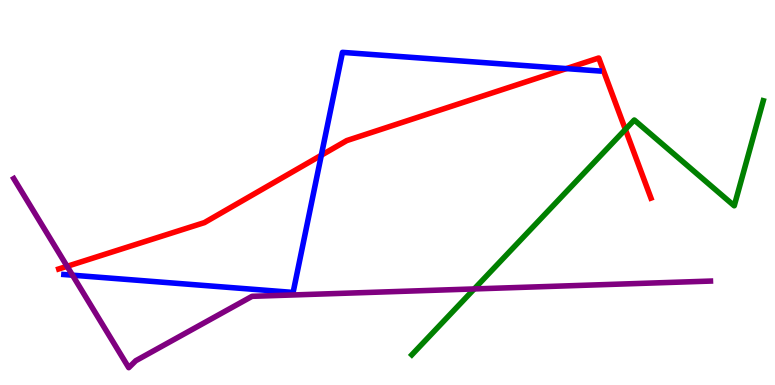[{'lines': ['blue', 'red'], 'intersections': [{'x': 4.15, 'y': 5.97}, {'x': 7.31, 'y': 8.22}]}, {'lines': ['green', 'red'], 'intersections': [{'x': 8.07, 'y': 6.64}]}, {'lines': ['purple', 'red'], 'intersections': [{'x': 0.866, 'y': 3.08}]}, {'lines': ['blue', 'green'], 'intersections': []}, {'lines': ['blue', 'purple'], 'intersections': [{'x': 0.936, 'y': 2.85}]}, {'lines': ['green', 'purple'], 'intersections': [{'x': 6.12, 'y': 2.5}]}]